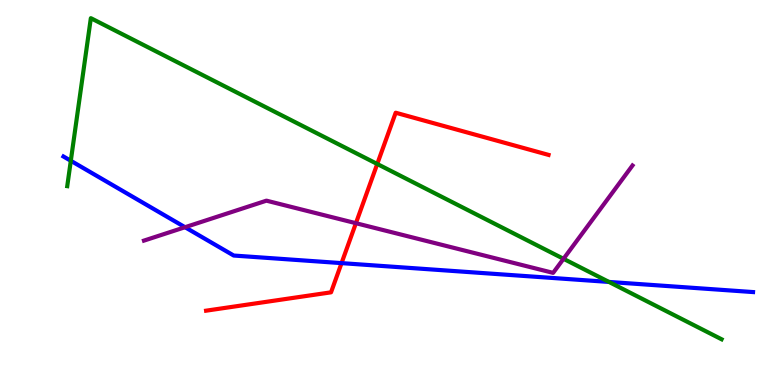[{'lines': ['blue', 'red'], 'intersections': [{'x': 4.41, 'y': 3.17}]}, {'lines': ['green', 'red'], 'intersections': [{'x': 4.87, 'y': 5.74}]}, {'lines': ['purple', 'red'], 'intersections': [{'x': 4.59, 'y': 4.2}]}, {'lines': ['blue', 'green'], 'intersections': [{'x': 0.914, 'y': 5.82}, {'x': 7.86, 'y': 2.68}]}, {'lines': ['blue', 'purple'], 'intersections': [{'x': 2.39, 'y': 4.1}]}, {'lines': ['green', 'purple'], 'intersections': [{'x': 7.27, 'y': 3.28}]}]